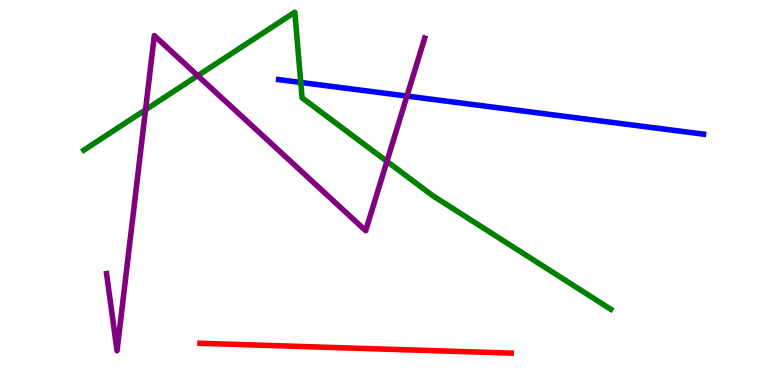[{'lines': ['blue', 'red'], 'intersections': []}, {'lines': ['green', 'red'], 'intersections': []}, {'lines': ['purple', 'red'], 'intersections': []}, {'lines': ['blue', 'green'], 'intersections': [{'x': 3.88, 'y': 7.86}]}, {'lines': ['blue', 'purple'], 'intersections': [{'x': 5.25, 'y': 7.5}]}, {'lines': ['green', 'purple'], 'intersections': [{'x': 1.88, 'y': 7.15}, {'x': 2.55, 'y': 8.03}, {'x': 4.99, 'y': 5.81}]}]